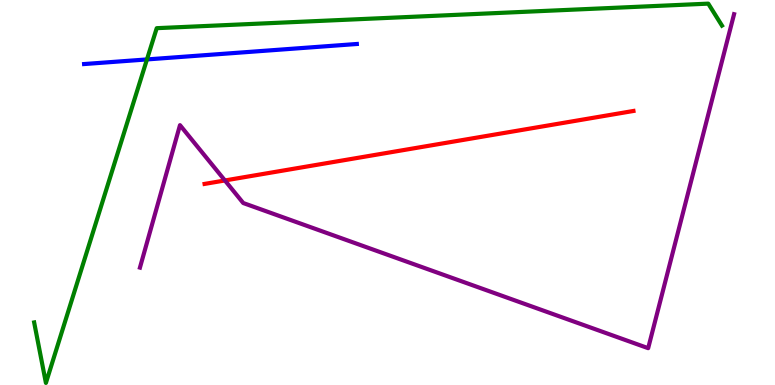[{'lines': ['blue', 'red'], 'intersections': []}, {'lines': ['green', 'red'], 'intersections': []}, {'lines': ['purple', 'red'], 'intersections': [{'x': 2.9, 'y': 5.31}]}, {'lines': ['blue', 'green'], 'intersections': [{'x': 1.9, 'y': 8.46}]}, {'lines': ['blue', 'purple'], 'intersections': []}, {'lines': ['green', 'purple'], 'intersections': []}]